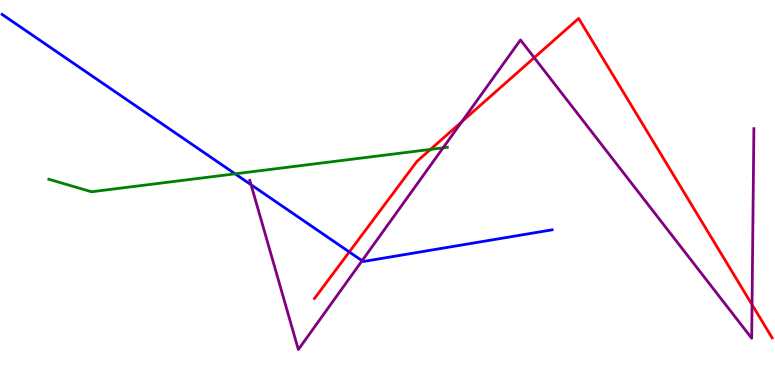[{'lines': ['blue', 'red'], 'intersections': [{'x': 4.51, 'y': 3.46}]}, {'lines': ['green', 'red'], 'intersections': [{'x': 5.55, 'y': 6.12}]}, {'lines': ['purple', 'red'], 'intersections': [{'x': 5.96, 'y': 6.84}, {'x': 6.89, 'y': 8.5}, {'x': 9.7, 'y': 2.09}]}, {'lines': ['blue', 'green'], 'intersections': [{'x': 3.03, 'y': 5.49}]}, {'lines': ['blue', 'purple'], 'intersections': [{'x': 3.24, 'y': 5.2}, {'x': 4.67, 'y': 3.23}]}, {'lines': ['green', 'purple'], 'intersections': [{'x': 5.72, 'y': 6.16}]}]